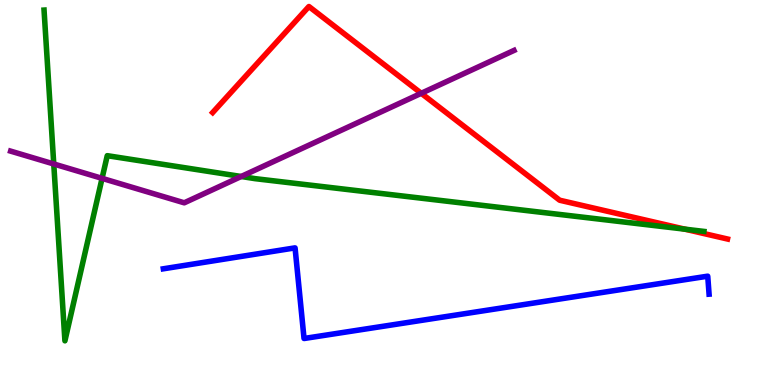[{'lines': ['blue', 'red'], 'intersections': []}, {'lines': ['green', 'red'], 'intersections': [{'x': 8.84, 'y': 4.05}]}, {'lines': ['purple', 'red'], 'intersections': [{'x': 5.44, 'y': 7.58}]}, {'lines': ['blue', 'green'], 'intersections': []}, {'lines': ['blue', 'purple'], 'intersections': []}, {'lines': ['green', 'purple'], 'intersections': [{'x': 0.694, 'y': 5.74}, {'x': 1.32, 'y': 5.37}, {'x': 3.11, 'y': 5.42}]}]